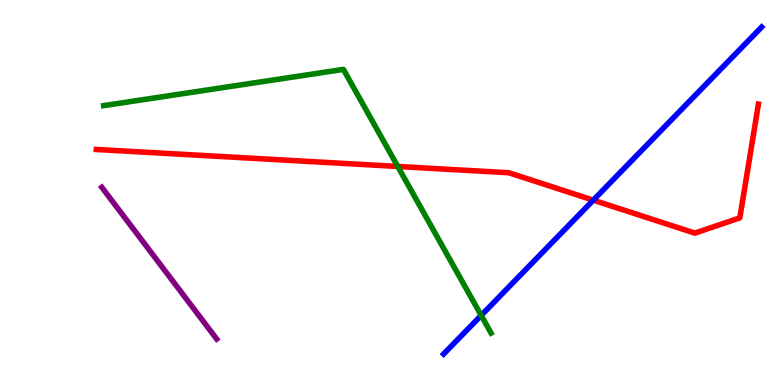[{'lines': ['blue', 'red'], 'intersections': [{'x': 7.66, 'y': 4.8}]}, {'lines': ['green', 'red'], 'intersections': [{'x': 5.13, 'y': 5.68}]}, {'lines': ['purple', 'red'], 'intersections': []}, {'lines': ['blue', 'green'], 'intersections': [{'x': 6.21, 'y': 1.81}]}, {'lines': ['blue', 'purple'], 'intersections': []}, {'lines': ['green', 'purple'], 'intersections': []}]